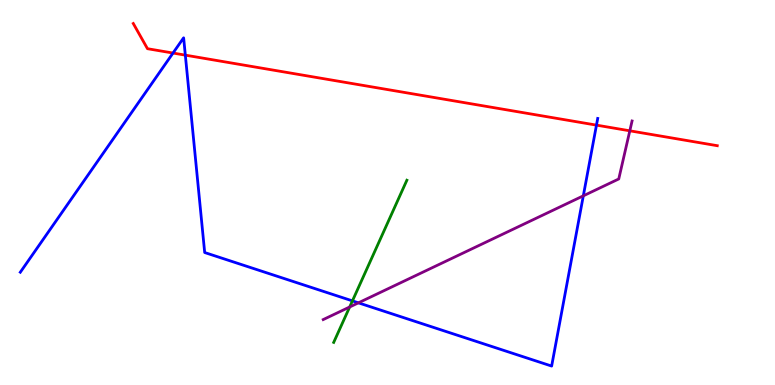[{'lines': ['blue', 'red'], 'intersections': [{'x': 2.23, 'y': 8.62}, {'x': 2.39, 'y': 8.57}, {'x': 7.7, 'y': 6.75}]}, {'lines': ['green', 'red'], 'intersections': []}, {'lines': ['purple', 'red'], 'intersections': [{'x': 8.13, 'y': 6.6}]}, {'lines': ['blue', 'green'], 'intersections': [{'x': 4.55, 'y': 2.19}]}, {'lines': ['blue', 'purple'], 'intersections': [{'x': 4.62, 'y': 2.13}, {'x': 7.53, 'y': 4.91}]}, {'lines': ['green', 'purple'], 'intersections': [{'x': 4.51, 'y': 2.03}]}]